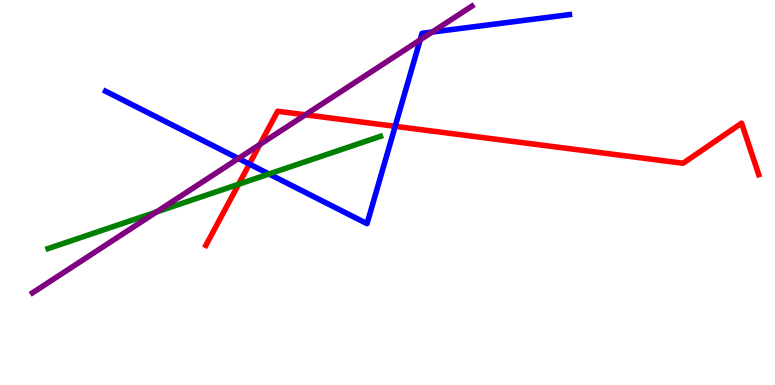[{'lines': ['blue', 'red'], 'intersections': [{'x': 3.22, 'y': 5.74}, {'x': 5.1, 'y': 6.72}]}, {'lines': ['green', 'red'], 'intersections': [{'x': 3.08, 'y': 5.21}]}, {'lines': ['purple', 'red'], 'intersections': [{'x': 3.35, 'y': 6.25}, {'x': 3.94, 'y': 7.02}]}, {'lines': ['blue', 'green'], 'intersections': [{'x': 3.47, 'y': 5.48}]}, {'lines': ['blue', 'purple'], 'intersections': [{'x': 3.08, 'y': 5.88}, {'x': 5.42, 'y': 8.96}, {'x': 5.58, 'y': 9.17}]}, {'lines': ['green', 'purple'], 'intersections': [{'x': 2.02, 'y': 4.49}]}]